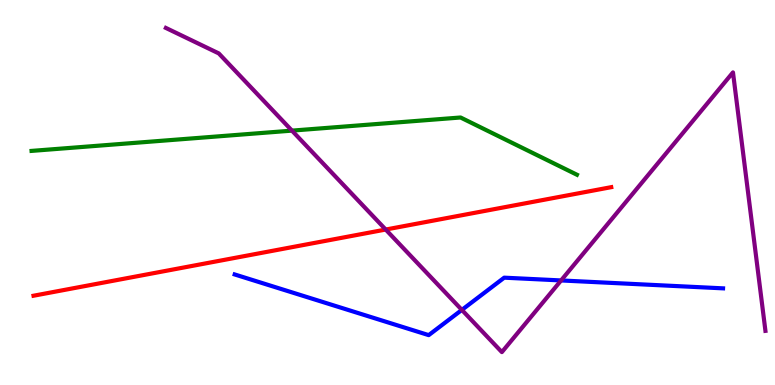[{'lines': ['blue', 'red'], 'intersections': []}, {'lines': ['green', 'red'], 'intersections': []}, {'lines': ['purple', 'red'], 'intersections': [{'x': 4.98, 'y': 4.04}]}, {'lines': ['blue', 'green'], 'intersections': []}, {'lines': ['blue', 'purple'], 'intersections': [{'x': 5.96, 'y': 1.95}, {'x': 7.24, 'y': 2.72}]}, {'lines': ['green', 'purple'], 'intersections': [{'x': 3.77, 'y': 6.61}]}]